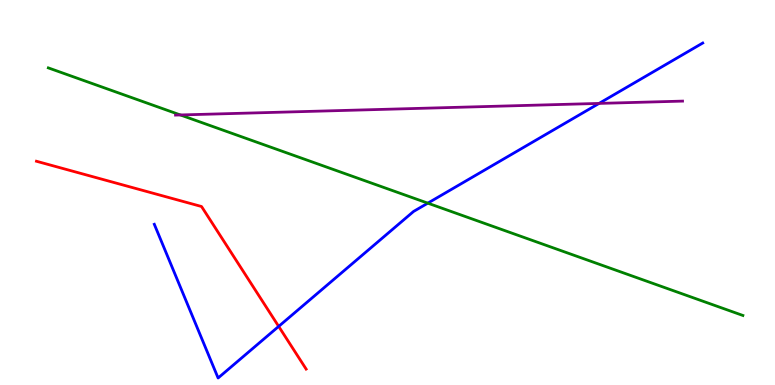[{'lines': ['blue', 'red'], 'intersections': [{'x': 3.6, 'y': 1.52}]}, {'lines': ['green', 'red'], 'intersections': []}, {'lines': ['purple', 'red'], 'intersections': []}, {'lines': ['blue', 'green'], 'intersections': [{'x': 5.52, 'y': 4.72}]}, {'lines': ['blue', 'purple'], 'intersections': [{'x': 7.73, 'y': 7.31}]}, {'lines': ['green', 'purple'], 'intersections': [{'x': 2.33, 'y': 7.01}]}]